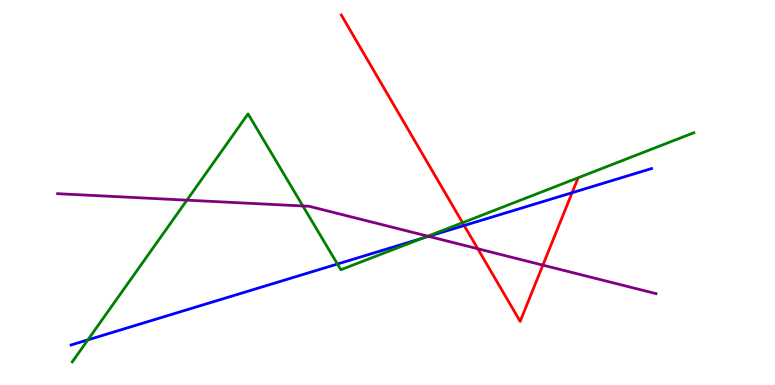[{'lines': ['blue', 'red'], 'intersections': [{'x': 5.99, 'y': 4.14}, {'x': 7.38, 'y': 4.99}]}, {'lines': ['green', 'red'], 'intersections': [{'x': 5.97, 'y': 4.21}]}, {'lines': ['purple', 'red'], 'intersections': [{'x': 6.16, 'y': 3.54}, {'x': 7.0, 'y': 3.11}]}, {'lines': ['blue', 'green'], 'intersections': [{'x': 1.13, 'y': 1.17}, {'x': 4.35, 'y': 3.14}, {'x': 5.46, 'y': 3.82}]}, {'lines': ['blue', 'purple'], 'intersections': [{'x': 5.53, 'y': 3.86}]}, {'lines': ['green', 'purple'], 'intersections': [{'x': 2.41, 'y': 4.8}, {'x': 3.91, 'y': 4.65}, {'x': 5.52, 'y': 3.87}]}]